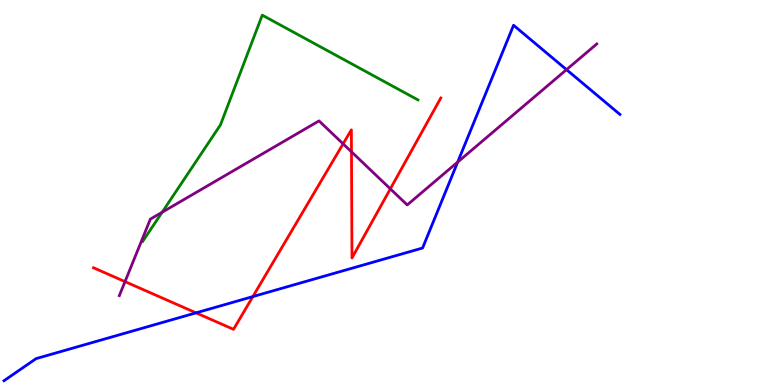[{'lines': ['blue', 'red'], 'intersections': [{'x': 2.53, 'y': 1.87}, {'x': 3.26, 'y': 2.3}]}, {'lines': ['green', 'red'], 'intersections': []}, {'lines': ['purple', 'red'], 'intersections': [{'x': 1.61, 'y': 2.68}, {'x': 4.43, 'y': 6.26}, {'x': 4.54, 'y': 6.06}, {'x': 5.04, 'y': 5.09}]}, {'lines': ['blue', 'green'], 'intersections': []}, {'lines': ['blue', 'purple'], 'intersections': [{'x': 5.91, 'y': 5.79}, {'x': 7.31, 'y': 8.19}]}, {'lines': ['green', 'purple'], 'intersections': [{'x': 2.09, 'y': 4.49}]}]